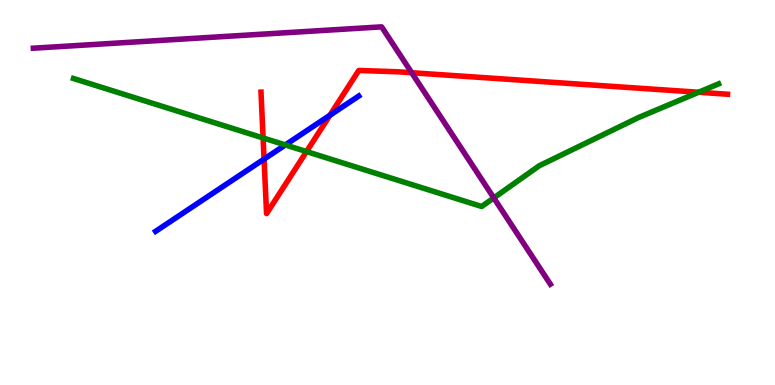[{'lines': ['blue', 'red'], 'intersections': [{'x': 3.41, 'y': 5.87}, {'x': 4.26, 'y': 7.01}]}, {'lines': ['green', 'red'], 'intersections': [{'x': 3.39, 'y': 6.42}, {'x': 3.96, 'y': 6.06}, {'x': 9.01, 'y': 7.6}]}, {'lines': ['purple', 'red'], 'intersections': [{'x': 5.31, 'y': 8.11}]}, {'lines': ['blue', 'green'], 'intersections': [{'x': 3.68, 'y': 6.24}]}, {'lines': ['blue', 'purple'], 'intersections': []}, {'lines': ['green', 'purple'], 'intersections': [{'x': 6.37, 'y': 4.86}]}]